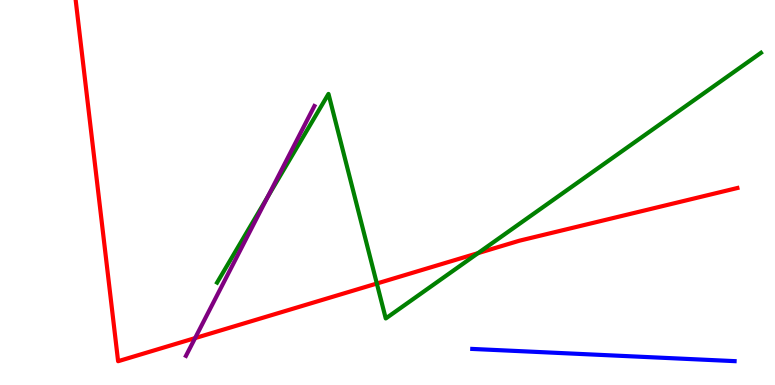[{'lines': ['blue', 'red'], 'intersections': []}, {'lines': ['green', 'red'], 'intersections': [{'x': 4.86, 'y': 2.64}, {'x': 6.17, 'y': 3.43}]}, {'lines': ['purple', 'red'], 'intersections': [{'x': 2.52, 'y': 1.22}]}, {'lines': ['blue', 'green'], 'intersections': []}, {'lines': ['blue', 'purple'], 'intersections': []}, {'lines': ['green', 'purple'], 'intersections': [{'x': 3.45, 'y': 4.89}]}]